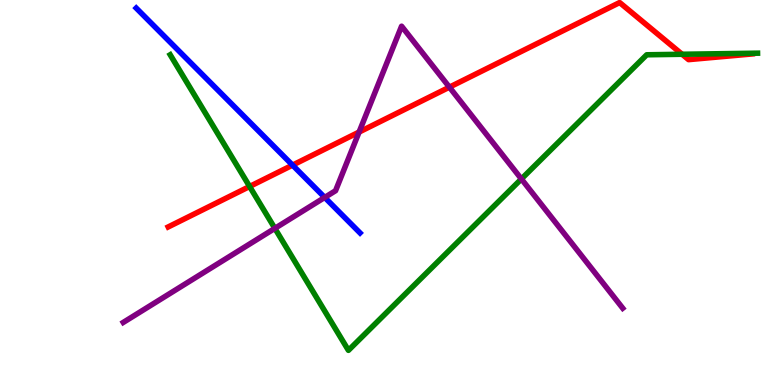[{'lines': ['blue', 'red'], 'intersections': [{'x': 3.77, 'y': 5.71}]}, {'lines': ['green', 'red'], 'intersections': [{'x': 3.22, 'y': 5.16}, {'x': 8.8, 'y': 8.59}]}, {'lines': ['purple', 'red'], 'intersections': [{'x': 4.63, 'y': 6.57}, {'x': 5.8, 'y': 7.74}]}, {'lines': ['blue', 'green'], 'intersections': []}, {'lines': ['blue', 'purple'], 'intersections': [{'x': 4.19, 'y': 4.87}]}, {'lines': ['green', 'purple'], 'intersections': [{'x': 3.55, 'y': 4.07}, {'x': 6.73, 'y': 5.35}]}]